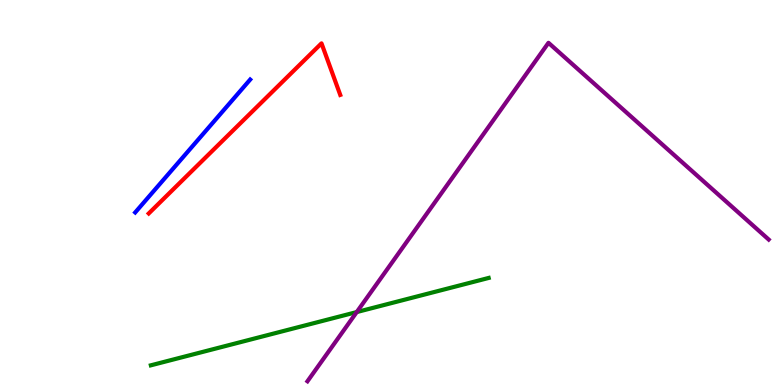[{'lines': ['blue', 'red'], 'intersections': []}, {'lines': ['green', 'red'], 'intersections': []}, {'lines': ['purple', 'red'], 'intersections': []}, {'lines': ['blue', 'green'], 'intersections': []}, {'lines': ['blue', 'purple'], 'intersections': []}, {'lines': ['green', 'purple'], 'intersections': [{'x': 4.6, 'y': 1.89}]}]